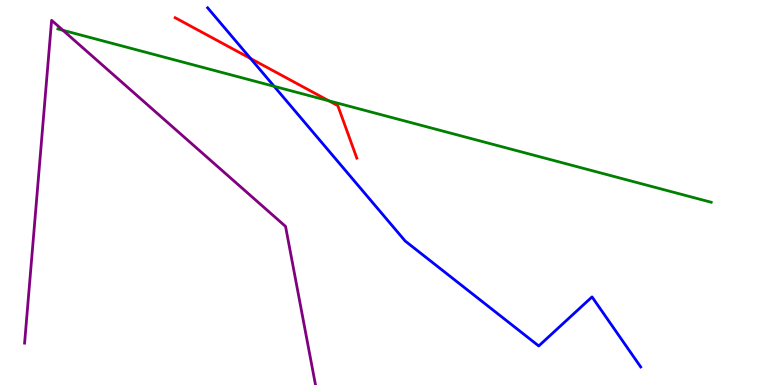[{'lines': ['blue', 'red'], 'intersections': [{'x': 3.23, 'y': 8.48}]}, {'lines': ['green', 'red'], 'intersections': [{'x': 4.24, 'y': 7.38}]}, {'lines': ['purple', 'red'], 'intersections': []}, {'lines': ['blue', 'green'], 'intersections': [{'x': 3.54, 'y': 7.76}]}, {'lines': ['blue', 'purple'], 'intersections': []}, {'lines': ['green', 'purple'], 'intersections': [{'x': 0.812, 'y': 9.21}]}]